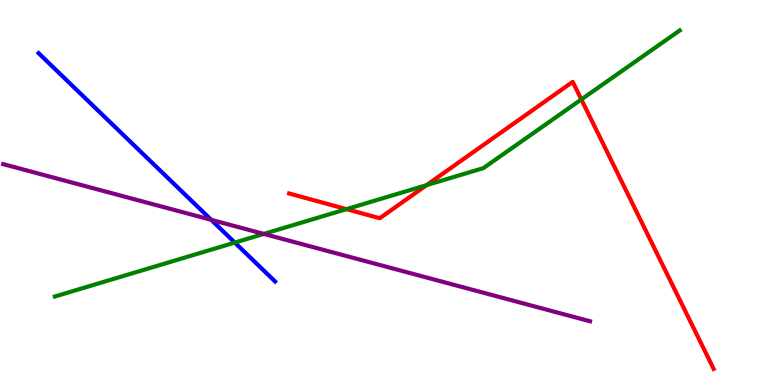[{'lines': ['blue', 'red'], 'intersections': []}, {'lines': ['green', 'red'], 'intersections': [{'x': 4.47, 'y': 4.57}, {'x': 5.5, 'y': 5.19}, {'x': 7.5, 'y': 7.42}]}, {'lines': ['purple', 'red'], 'intersections': []}, {'lines': ['blue', 'green'], 'intersections': [{'x': 3.03, 'y': 3.7}]}, {'lines': ['blue', 'purple'], 'intersections': [{'x': 2.73, 'y': 4.29}]}, {'lines': ['green', 'purple'], 'intersections': [{'x': 3.4, 'y': 3.92}]}]